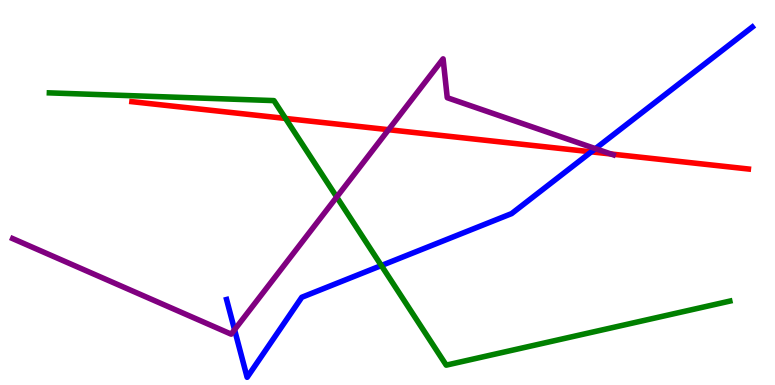[{'lines': ['blue', 'red'], 'intersections': [{'x': 7.63, 'y': 6.06}]}, {'lines': ['green', 'red'], 'intersections': [{'x': 3.68, 'y': 6.92}]}, {'lines': ['purple', 'red'], 'intersections': [{'x': 5.01, 'y': 6.63}, {'x': 7.88, 'y': 6.0}]}, {'lines': ['blue', 'green'], 'intersections': [{'x': 4.92, 'y': 3.1}]}, {'lines': ['blue', 'purple'], 'intersections': [{'x': 3.03, 'y': 1.44}, {'x': 7.68, 'y': 6.14}]}, {'lines': ['green', 'purple'], 'intersections': [{'x': 4.34, 'y': 4.88}]}]